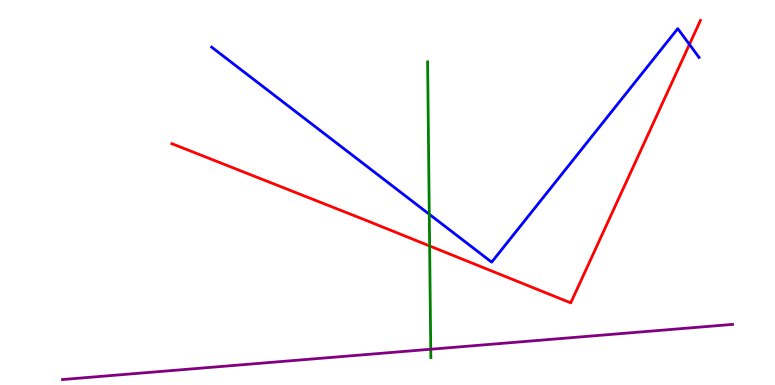[{'lines': ['blue', 'red'], 'intersections': [{'x': 8.9, 'y': 8.85}]}, {'lines': ['green', 'red'], 'intersections': [{'x': 5.54, 'y': 3.61}]}, {'lines': ['purple', 'red'], 'intersections': []}, {'lines': ['blue', 'green'], 'intersections': [{'x': 5.54, 'y': 4.44}]}, {'lines': ['blue', 'purple'], 'intersections': []}, {'lines': ['green', 'purple'], 'intersections': [{'x': 5.56, 'y': 0.929}]}]